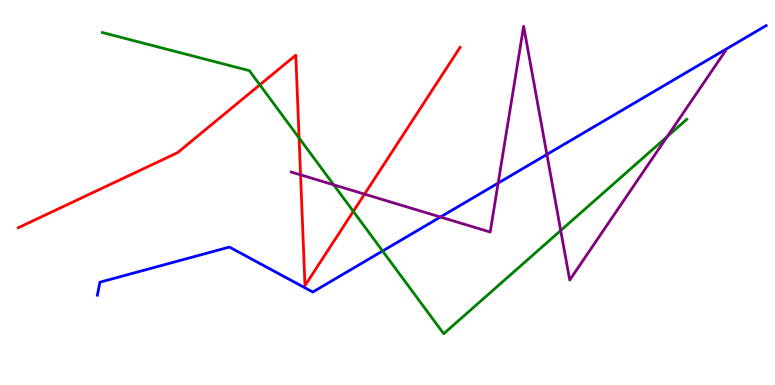[{'lines': ['blue', 'red'], 'intersections': []}, {'lines': ['green', 'red'], 'intersections': [{'x': 3.35, 'y': 7.8}, {'x': 3.86, 'y': 6.42}, {'x': 4.56, 'y': 4.51}]}, {'lines': ['purple', 'red'], 'intersections': [{'x': 3.88, 'y': 5.46}, {'x': 4.7, 'y': 4.96}]}, {'lines': ['blue', 'green'], 'intersections': [{'x': 4.94, 'y': 3.48}]}, {'lines': ['blue', 'purple'], 'intersections': [{'x': 5.68, 'y': 4.36}, {'x': 6.43, 'y': 5.24}, {'x': 7.06, 'y': 5.99}]}, {'lines': ['green', 'purple'], 'intersections': [{'x': 4.31, 'y': 5.2}, {'x': 7.24, 'y': 4.01}, {'x': 8.61, 'y': 6.45}]}]